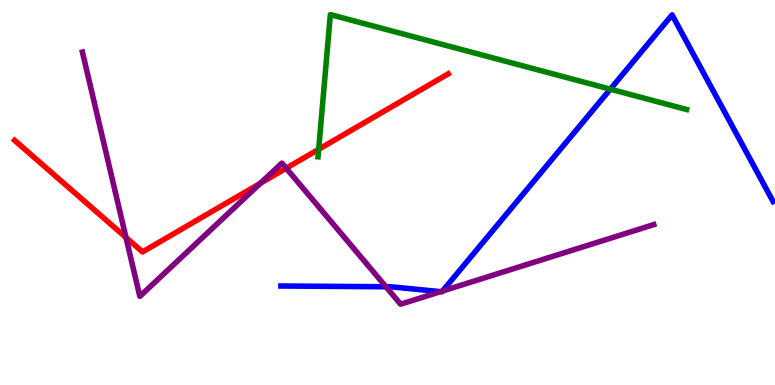[{'lines': ['blue', 'red'], 'intersections': []}, {'lines': ['green', 'red'], 'intersections': [{'x': 4.11, 'y': 6.12}]}, {'lines': ['purple', 'red'], 'intersections': [{'x': 1.63, 'y': 3.83}, {'x': 3.36, 'y': 5.24}, {'x': 3.69, 'y': 5.63}]}, {'lines': ['blue', 'green'], 'intersections': [{'x': 7.88, 'y': 7.68}]}, {'lines': ['blue', 'purple'], 'intersections': [{'x': 4.98, 'y': 2.55}, {'x': 5.68, 'y': 2.42}, {'x': 5.71, 'y': 2.44}]}, {'lines': ['green', 'purple'], 'intersections': []}]